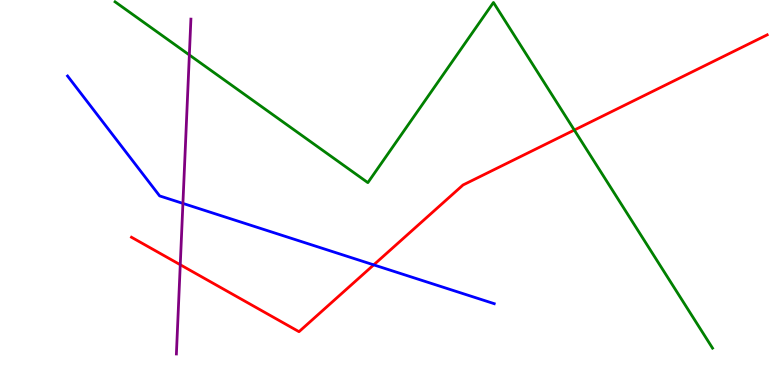[{'lines': ['blue', 'red'], 'intersections': [{'x': 4.82, 'y': 3.12}]}, {'lines': ['green', 'red'], 'intersections': [{'x': 7.41, 'y': 6.62}]}, {'lines': ['purple', 'red'], 'intersections': [{'x': 2.33, 'y': 3.12}]}, {'lines': ['blue', 'green'], 'intersections': []}, {'lines': ['blue', 'purple'], 'intersections': [{'x': 2.36, 'y': 4.72}]}, {'lines': ['green', 'purple'], 'intersections': [{'x': 2.44, 'y': 8.57}]}]